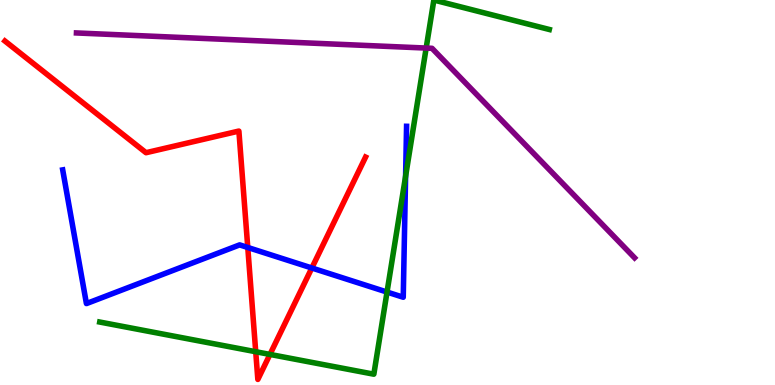[{'lines': ['blue', 'red'], 'intersections': [{'x': 3.2, 'y': 3.57}, {'x': 4.02, 'y': 3.04}]}, {'lines': ['green', 'red'], 'intersections': [{'x': 3.3, 'y': 0.864}, {'x': 3.48, 'y': 0.794}]}, {'lines': ['purple', 'red'], 'intersections': []}, {'lines': ['blue', 'green'], 'intersections': [{'x': 4.99, 'y': 2.41}, {'x': 5.23, 'y': 5.42}]}, {'lines': ['blue', 'purple'], 'intersections': []}, {'lines': ['green', 'purple'], 'intersections': [{'x': 5.5, 'y': 8.75}]}]